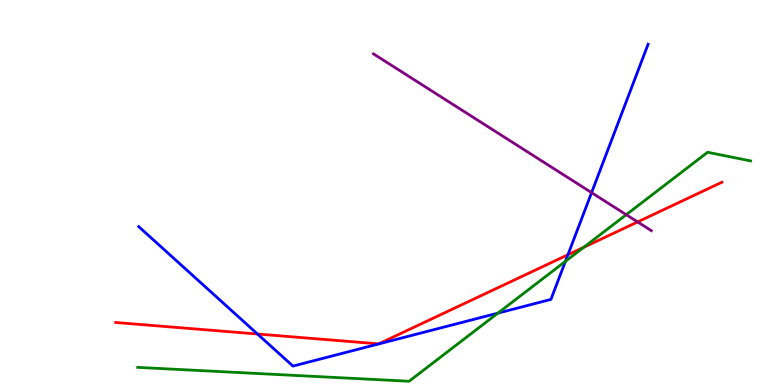[{'lines': ['blue', 'red'], 'intersections': [{'x': 3.32, 'y': 1.32}, {'x': 7.33, 'y': 3.38}]}, {'lines': ['green', 'red'], 'intersections': [{'x': 7.53, 'y': 3.58}]}, {'lines': ['purple', 'red'], 'intersections': [{'x': 8.23, 'y': 4.24}]}, {'lines': ['blue', 'green'], 'intersections': [{'x': 6.42, 'y': 1.87}, {'x': 7.3, 'y': 3.21}]}, {'lines': ['blue', 'purple'], 'intersections': [{'x': 7.63, 'y': 5.0}]}, {'lines': ['green', 'purple'], 'intersections': [{'x': 8.08, 'y': 4.42}]}]